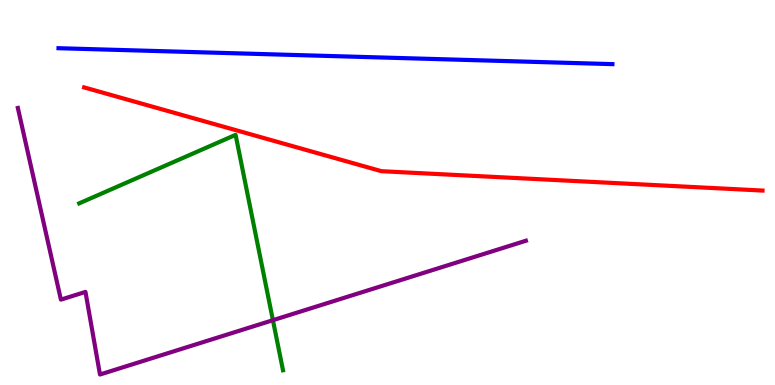[{'lines': ['blue', 'red'], 'intersections': []}, {'lines': ['green', 'red'], 'intersections': []}, {'lines': ['purple', 'red'], 'intersections': []}, {'lines': ['blue', 'green'], 'intersections': []}, {'lines': ['blue', 'purple'], 'intersections': []}, {'lines': ['green', 'purple'], 'intersections': [{'x': 3.52, 'y': 1.68}]}]